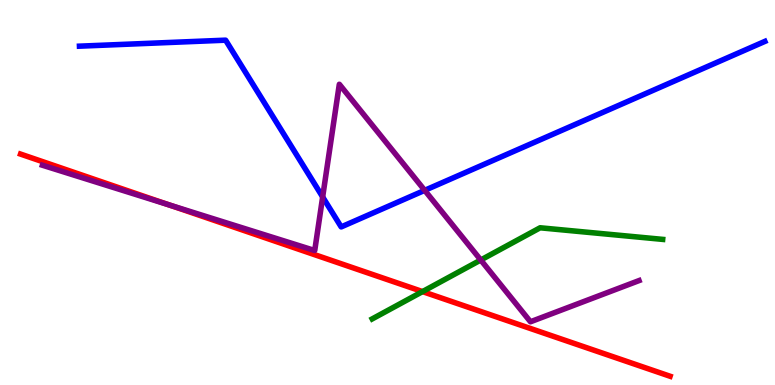[{'lines': ['blue', 'red'], 'intersections': []}, {'lines': ['green', 'red'], 'intersections': [{'x': 5.45, 'y': 2.43}]}, {'lines': ['purple', 'red'], 'intersections': [{'x': 2.18, 'y': 4.68}]}, {'lines': ['blue', 'green'], 'intersections': []}, {'lines': ['blue', 'purple'], 'intersections': [{'x': 4.16, 'y': 4.88}, {'x': 5.48, 'y': 5.06}]}, {'lines': ['green', 'purple'], 'intersections': [{'x': 6.2, 'y': 3.25}]}]